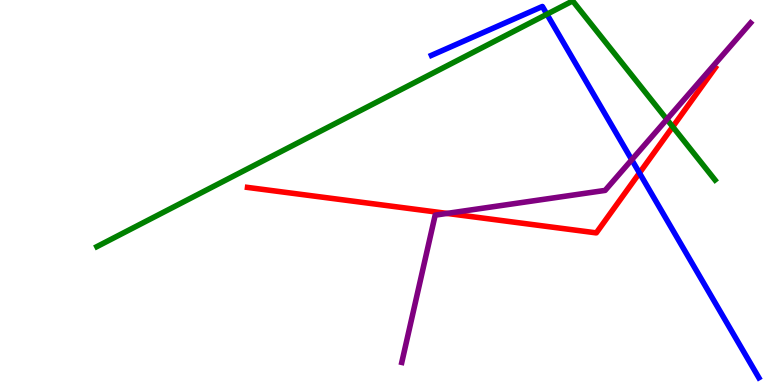[{'lines': ['blue', 'red'], 'intersections': [{'x': 8.25, 'y': 5.51}]}, {'lines': ['green', 'red'], 'intersections': [{'x': 8.68, 'y': 6.71}]}, {'lines': ['purple', 'red'], 'intersections': [{'x': 5.77, 'y': 4.46}]}, {'lines': ['blue', 'green'], 'intersections': [{'x': 7.06, 'y': 9.63}]}, {'lines': ['blue', 'purple'], 'intersections': [{'x': 8.15, 'y': 5.85}]}, {'lines': ['green', 'purple'], 'intersections': [{'x': 8.6, 'y': 6.9}]}]